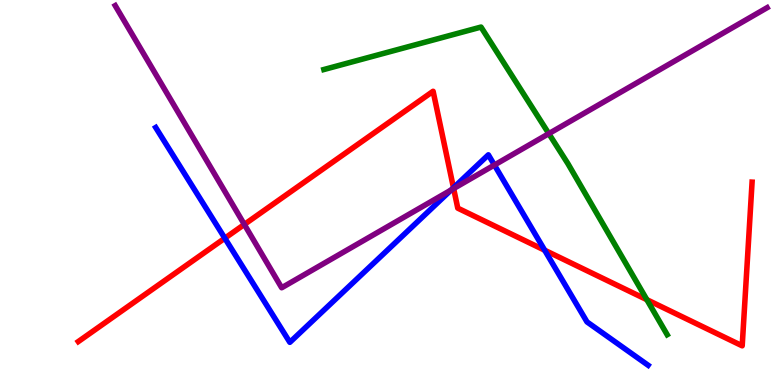[{'lines': ['blue', 'red'], 'intersections': [{'x': 2.9, 'y': 3.81}, {'x': 5.85, 'y': 5.12}, {'x': 7.03, 'y': 3.5}]}, {'lines': ['green', 'red'], 'intersections': [{'x': 8.35, 'y': 2.22}]}, {'lines': ['purple', 'red'], 'intersections': [{'x': 3.15, 'y': 4.17}, {'x': 5.85, 'y': 5.1}]}, {'lines': ['blue', 'green'], 'intersections': []}, {'lines': ['blue', 'purple'], 'intersections': [{'x': 5.82, 'y': 5.06}, {'x': 6.38, 'y': 5.71}]}, {'lines': ['green', 'purple'], 'intersections': [{'x': 7.08, 'y': 6.53}]}]